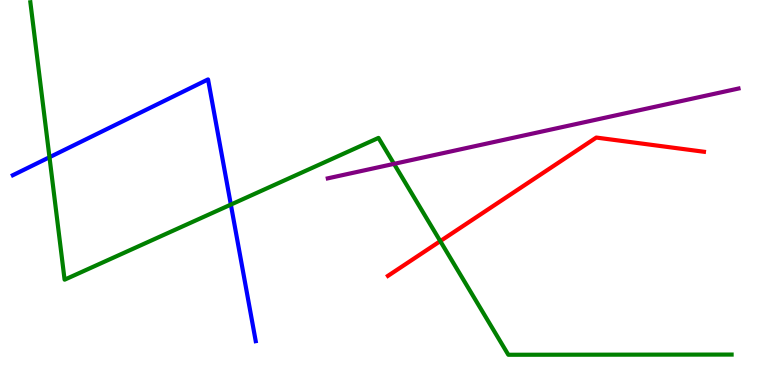[{'lines': ['blue', 'red'], 'intersections': []}, {'lines': ['green', 'red'], 'intersections': [{'x': 5.68, 'y': 3.74}]}, {'lines': ['purple', 'red'], 'intersections': []}, {'lines': ['blue', 'green'], 'intersections': [{'x': 0.638, 'y': 5.92}, {'x': 2.98, 'y': 4.69}]}, {'lines': ['blue', 'purple'], 'intersections': []}, {'lines': ['green', 'purple'], 'intersections': [{'x': 5.08, 'y': 5.74}]}]